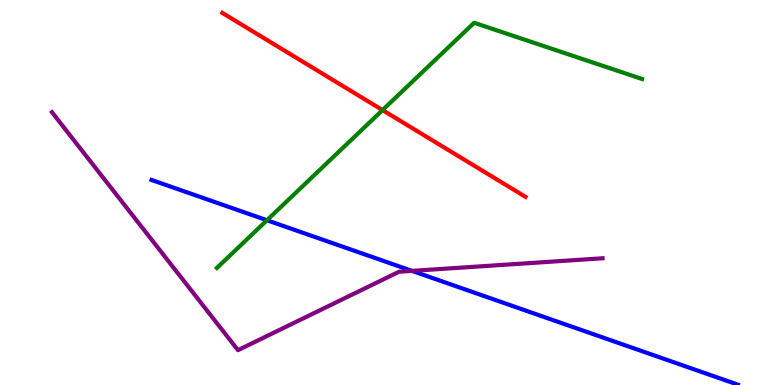[{'lines': ['blue', 'red'], 'intersections': []}, {'lines': ['green', 'red'], 'intersections': [{'x': 4.94, 'y': 7.14}]}, {'lines': ['purple', 'red'], 'intersections': []}, {'lines': ['blue', 'green'], 'intersections': [{'x': 3.44, 'y': 4.28}]}, {'lines': ['blue', 'purple'], 'intersections': [{'x': 5.32, 'y': 2.96}]}, {'lines': ['green', 'purple'], 'intersections': []}]